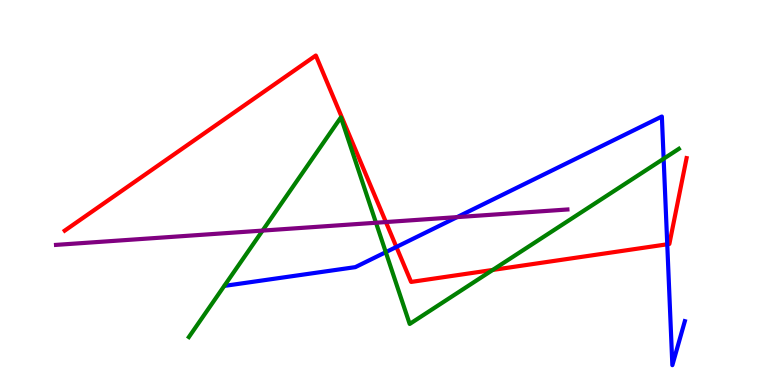[{'lines': ['blue', 'red'], 'intersections': [{'x': 5.11, 'y': 3.59}, {'x': 8.61, 'y': 3.65}]}, {'lines': ['green', 'red'], 'intersections': [{'x': 6.36, 'y': 2.99}]}, {'lines': ['purple', 'red'], 'intersections': [{'x': 4.98, 'y': 4.23}]}, {'lines': ['blue', 'green'], 'intersections': [{'x': 4.98, 'y': 3.45}, {'x': 8.56, 'y': 5.88}]}, {'lines': ['blue', 'purple'], 'intersections': [{'x': 5.9, 'y': 4.36}]}, {'lines': ['green', 'purple'], 'intersections': [{'x': 3.39, 'y': 4.01}, {'x': 4.85, 'y': 4.21}]}]